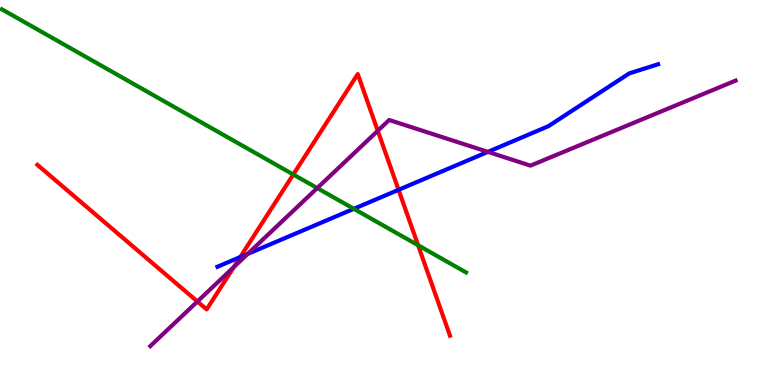[{'lines': ['blue', 'red'], 'intersections': [{'x': 3.1, 'y': 3.32}, {'x': 5.14, 'y': 5.07}]}, {'lines': ['green', 'red'], 'intersections': [{'x': 3.78, 'y': 5.47}, {'x': 5.39, 'y': 3.63}]}, {'lines': ['purple', 'red'], 'intersections': [{'x': 2.55, 'y': 2.17}, {'x': 3.02, 'y': 3.06}, {'x': 4.87, 'y': 6.6}]}, {'lines': ['blue', 'green'], 'intersections': [{'x': 4.57, 'y': 4.58}]}, {'lines': ['blue', 'purple'], 'intersections': [{'x': 3.2, 'y': 3.41}, {'x': 6.3, 'y': 6.06}]}, {'lines': ['green', 'purple'], 'intersections': [{'x': 4.09, 'y': 5.11}]}]